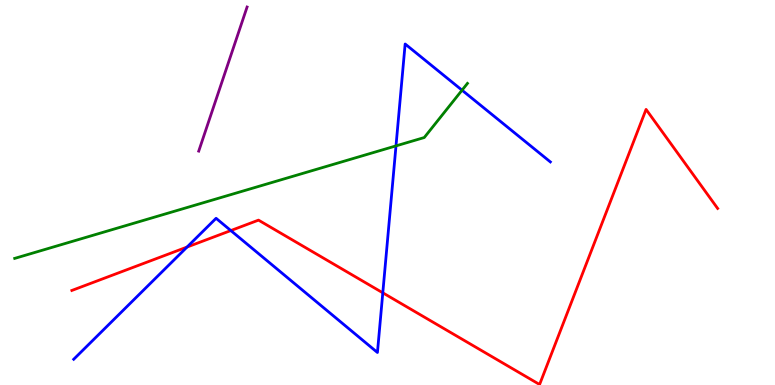[{'lines': ['blue', 'red'], 'intersections': [{'x': 2.41, 'y': 3.58}, {'x': 2.98, 'y': 4.01}, {'x': 4.94, 'y': 2.39}]}, {'lines': ['green', 'red'], 'intersections': []}, {'lines': ['purple', 'red'], 'intersections': []}, {'lines': ['blue', 'green'], 'intersections': [{'x': 5.11, 'y': 6.21}, {'x': 5.96, 'y': 7.66}]}, {'lines': ['blue', 'purple'], 'intersections': []}, {'lines': ['green', 'purple'], 'intersections': []}]